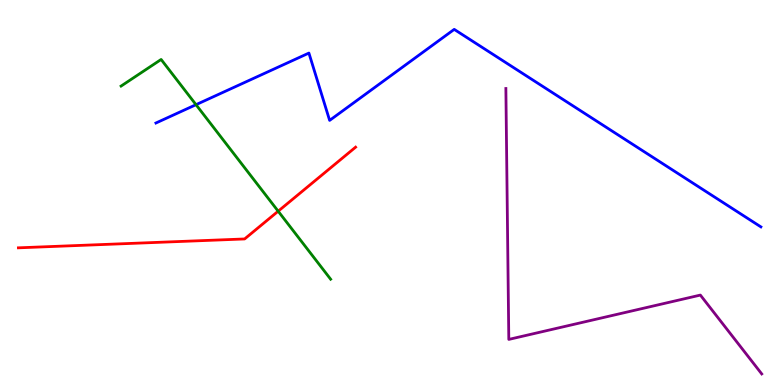[{'lines': ['blue', 'red'], 'intersections': []}, {'lines': ['green', 'red'], 'intersections': [{'x': 3.59, 'y': 4.51}]}, {'lines': ['purple', 'red'], 'intersections': []}, {'lines': ['blue', 'green'], 'intersections': [{'x': 2.53, 'y': 7.28}]}, {'lines': ['blue', 'purple'], 'intersections': []}, {'lines': ['green', 'purple'], 'intersections': []}]